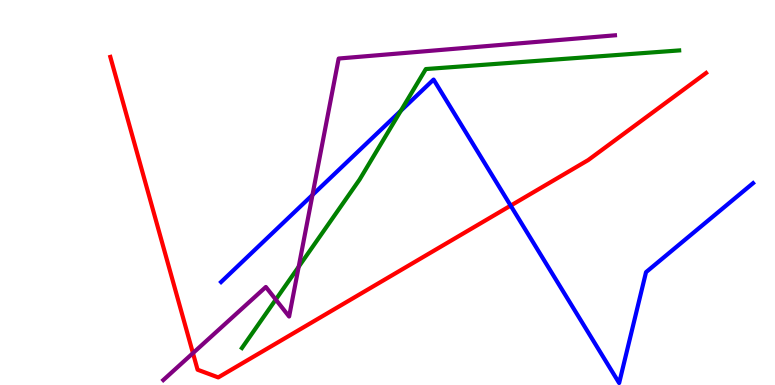[{'lines': ['blue', 'red'], 'intersections': [{'x': 6.59, 'y': 4.66}]}, {'lines': ['green', 'red'], 'intersections': []}, {'lines': ['purple', 'red'], 'intersections': [{'x': 2.49, 'y': 0.828}]}, {'lines': ['blue', 'green'], 'intersections': [{'x': 5.17, 'y': 7.12}]}, {'lines': ['blue', 'purple'], 'intersections': [{'x': 4.03, 'y': 4.94}]}, {'lines': ['green', 'purple'], 'intersections': [{'x': 3.56, 'y': 2.22}, {'x': 3.85, 'y': 3.07}]}]